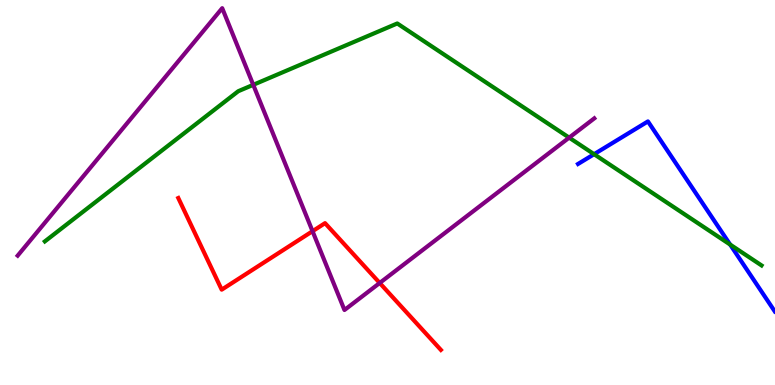[{'lines': ['blue', 'red'], 'intersections': []}, {'lines': ['green', 'red'], 'intersections': []}, {'lines': ['purple', 'red'], 'intersections': [{'x': 4.03, 'y': 3.99}, {'x': 4.9, 'y': 2.65}]}, {'lines': ['blue', 'green'], 'intersections': [{'x': 7.67, 'y': 5.99}, {'x': 9.42, 'y': 3.65}]}, {'lines': ['blue', 'purple'], 'intersections': []}, {'lines': ['green', 'purple'], 'intersections': [{'x': 3.27, 'y': 7.8}, {'x': 7.34, 'y': 6.42}]}]